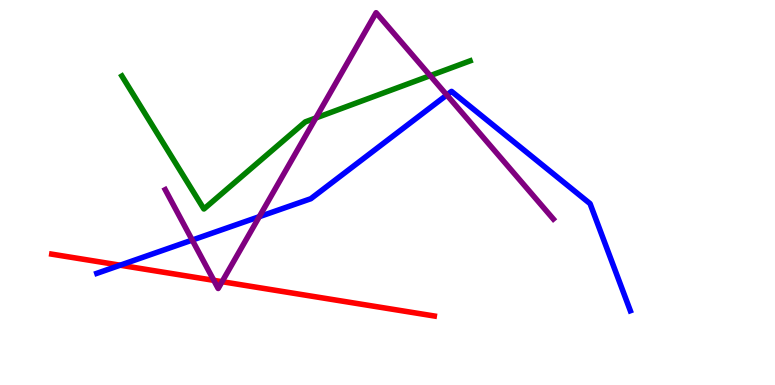[{'lines': ['blue', 'red'], 'intersections': [{'x': 1.55, 'y': 3.11}]}, {'lines': ['green', 'red'], 'intersections': []}, {'lines': ['purple', 'red'], 'intersections': [{'x': 2.76, 'y': 2.72}, {'x': 2.87, 'y': 2.68}]}, {'lines': ['blue', 'green'], 'intersections': []}, {'lines': ['blue', 'purple'], 'intersections': [{'x': 2.48, 'y': 3.76}, {'x': 3.35, 'y': 4.37}, {'x': 5.77, 'y': 7.53}]}, {'lines': ['green', 'purple'], 'intersections': [{'x': 4.07, 'y': 6.94}, {'x': 5.55, 'y': 8.03}]}]